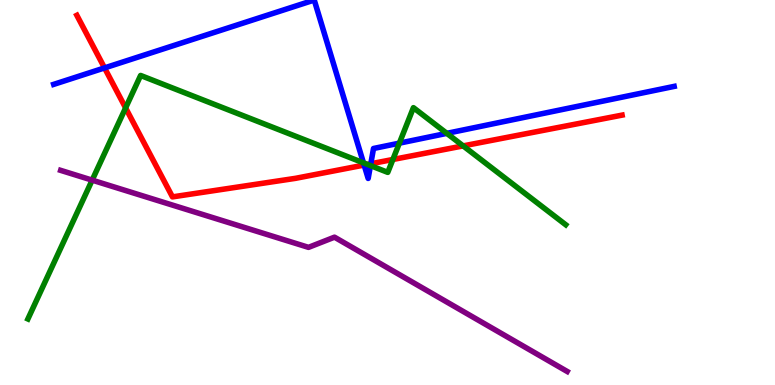[{'lines': ['blue', 'red'], 'intersections': [{'x': 1.35, 'y': 8.24}, {'x': 4.7, 'y': 5.71}, {'x': 4.78, 'y': 5.75}]}, {'lines': ['green', 'red'], 'intersections': [{'x': 1.62, 'y': 7.2}, {'x': 4.74, 'y': 5.73}, {'x': 5.07, 'y': 5.86}, {'x': 5.98, 'y': 6.21}]}, {'lines': ['purple', 'red'], 'intersections': []}, {'lines': ['blue', 'green'], 'intersections': [{'x': 4.69, 'y': 5.77}, {'x': 4.78, 'y': 5.7}, {'x': 5.15, 'y': 6.28}, {'x': 5.77, 'y': 6.54}]}, {'lines': ['blue', 'purple'], 'intersections': []}, {'lines': ['green', 'purple'], 'intersections': [{'x': 1.19, 'y': 5.32}]}]